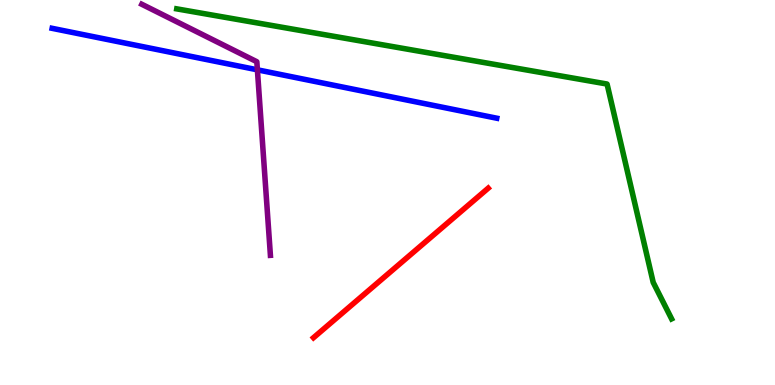[{'lines': ['blue', 'red'], 'intersections': []}, {'lines': ['green', 'red'], 'intersections': []}, {'lines': ['purple', 'red'], 'intersections': []}, {'lines': ['blue', 'green'], 'intersections': []}, {'lines': ['blue', 'purple'], 'intersections': [{'x': 3.32, 'y': 8.19}]}, {'lines': ['green', 'purple'], 'intersections': []}]